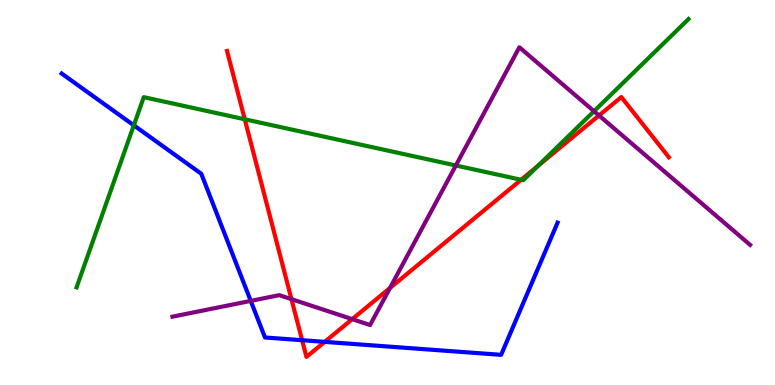[{'lines': ['blue', 'red'], 'intersections': [{'x': 3.9, 'y': 1.16}, {'x': 4.19, 'y': 1.12}]}, {'lines': ['green', 'red'], 'intersections': [{'x': 3.16, 'y': 6.9}, {'x': 6.72, 'y': 5.33}, {'x': 6.94, 'y': 5.69}]}, {'lines': ['purple', 'red'], 'intersections': [{'x': 3.76, 'y': 2.23}, {'x': 4.54, 'y': 1.71}, {'x': 5.03, 'y': 2.52}, {'x': 7.73, 'y': 7.0}]}, {'lines': ['blue', 'green'], 'intersections': [{'x': 1.73, 'y': 6.74}]}, {'lines': ['blue', 'purple'], 'intersections': [{'x': 3.24, 'y': 2.18}]}, {'lines': ['green', 'purple'], 'intersections': [{'x': 5.88, 'y': 5.7}, {'x': 7.66, 'y': 7.11}]}]